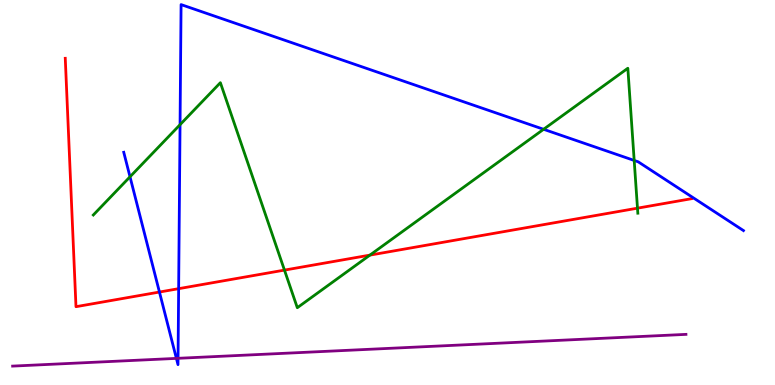[{'lines': ['blue', 'red'], 'intersections': [{'x': 2.06, 'y': 2.41}, {'x': 2.31, 'y': 2.5}]}, {'lines': ['green', 'red'], 'intersections': [{'x': 3.67, 'y': 2.98}, {'x': 4.77, 'y': 3.37}, {'x': 8.23, 'y': 4.59}]}, {'lines': ['purple', 'red'], 'intersections': []}, {'lines': ['blue', 'green'], 'intersections': [{'x': 1.68, 'y': 5.41}, {'x': 2.32, 'y': 6.76}, {'x': 7.01, 'y': 6.64}, {'x': 8.18, 'y': 5.83}]}, {'lines': ['blue', 'purple'], 'intersections': [{'x': 2.28, 'y': 0.691}, {'x': 2.3, 'y': 0.693}]}, {'lines': ['green', 'purple'], 'intersections': []}]